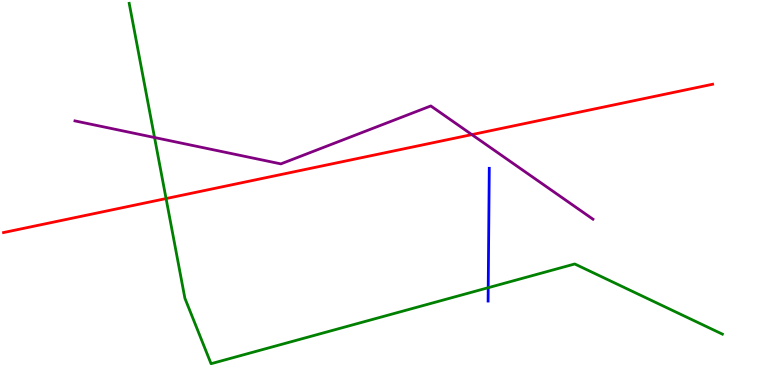[{'lines': ['blue', 'red'], 'intersections': []}, {'lines': ['green', 'red'], 'intersections': [{'x': 2.14, 'y': 4.84}]}, {'lines': ['purple', 'red'], 'intersections': [{'x': 6.09, 'y': 6.5}]}, {'lines': ['blue', 'green'], 'intersections': [{'x': 6.3, 'y': 2.53}]}, {'lines': ['blue', 'purple'], 'intersections': []}, {'lines': ['green', 'purple'], 'intersections': [{'x': 1.99, 'y': 6.43}]}]